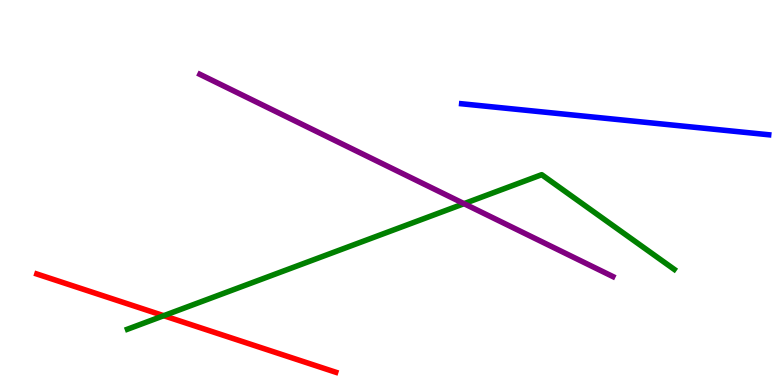[{'lines': ['blue', 'red'], 'intersections': []}, {'lines': ['green', 'red'], 'intersections': [{'x': 2.11, 'y': 1.8}]}, {'lines': ['purple', 'red'], 'intersections': []}, {'lines': ['blue', 'green'], 'intersections': []}, {'lines': ['blue', 'purple'], 'intersections': []}, {'lines': ['green', 'purple'], 'intersections': [{'x': 5.99, 'y': 4.71}]}]